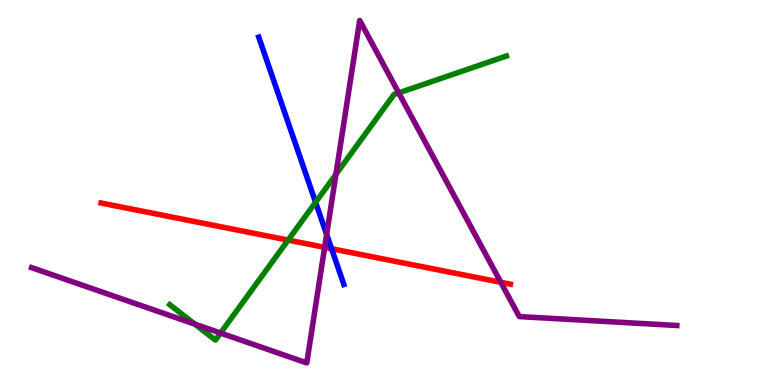[{'lines': ['blue', 'red'], 'intersections': [{'x': 4.28, 'y': 3.54}]}, {'lines': ['green', 'red'], 'intersections': [{'x': 3.72, 'y': 3.76}]}, {'lines': ['purple', 'red'], 'intersections': [{'x': 4.19, 'y': 3.58}, {'x': 6.46, 'y': 2.67}]}, {'lines': ['blue', 'green'], 'intersections': [{'x': 4.07, 'y': 4.75}]}, {'lines': ['blue', 'purple'], 'intersections': [{'x': 4.21, 'y': 3.91}]}, {'lines': ['green', 'purple'], 'intersections': [{'x': 2.52, 'y': 1.58}, {'x': 2.85, 'y': 1.35}, {'x': 4.33, 'y': 5.47}, {'x': 5.14, 'y': 7.59}]}]